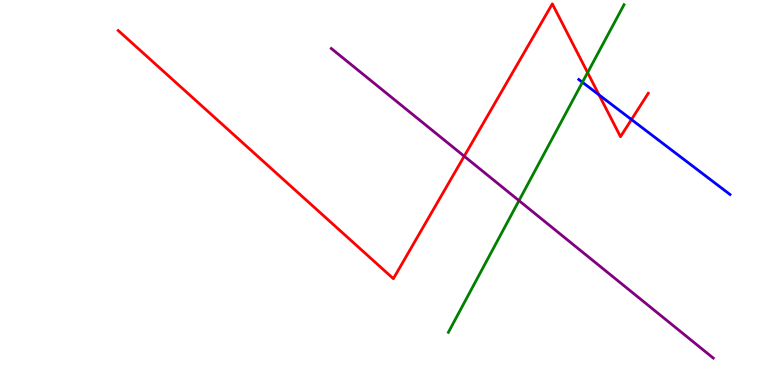[{'lines': ['blue', 'red'], 'intersections': [{'x': 7.73, 'y': 7.54}, {'x': 8.15, 'y': 6.89}]}, {'lines': ['green', 'red'], 'intersections': [{'x': 7.58, 'y': 8.11}]}, {'lines': ['purple', 'red'], 'intersections': [{'x': 5.99, 'y': 5.94}]}, {'lines': ['blue', 'green'], 'intersections': [{'x': 7.52, 'y': 7.86}]}, {'lines': ['blue', 'purple'], 'intersections': []}, {'lines': ['green', 'purple'], 'intersections': [{'x': 6.7, 'y': 4.79}]}]